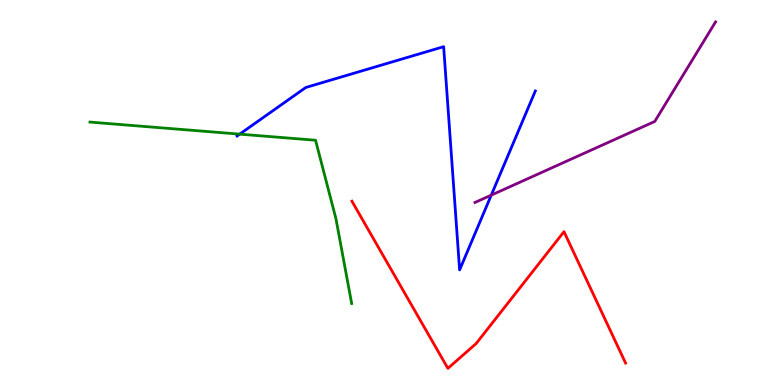[{'lines': ['blue', 'red'], 'intersections': []}, {'lines': ['green', 'red'], 'intersections': []}, {'lines': ['purple', 'red'], 'intersections': []}, {'lines': ['blue', 'green'], 'intersections': [{'x': 3.09, 'y': 6.52}]}, {'lines': ['blue', 'purple'], 'intersections': [{'x': 6.34, 'y': 4.93}]}, {'lines': ['green', 'purple'], 'intersections': []}]